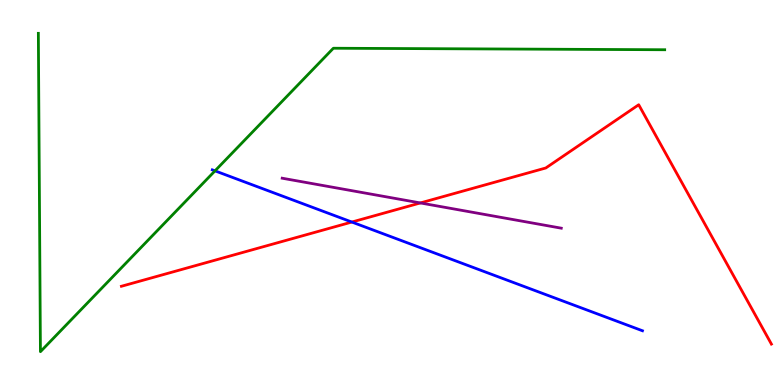[{'lines': ['blue', 'red'], 'intersections': [{'x': 4.54, 'y': 4.23}]}, {'lines': ['green', 'red'], 'intersections': []}, {'lines': ['purple', 'red'], 'intersections': [{'x': 5.42, 'y': 4.73}]}, {'lines': ['blue', 'green'], 'intersections': [{'x': 2.77, 'y': 5.56}]}, {'lines': ['blue', 'purple'], 'intersections': []}, {'lines': ['green', 'purple'], 'intersections': []}]